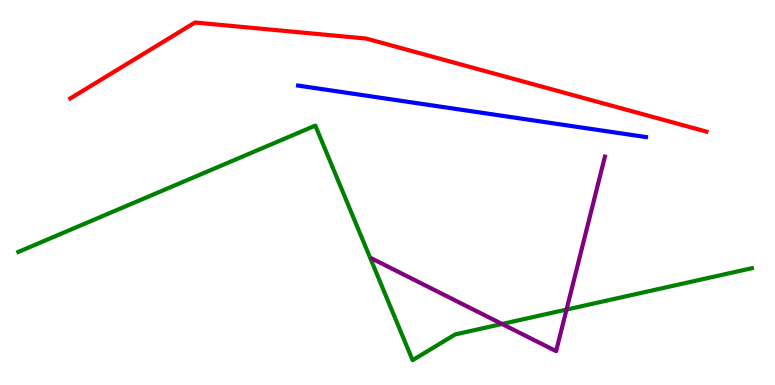[{'lines': ['blue', 'red'], 'intersections': []}, {'lines': ['green', 'red'], 'intersections': []}, {'lines': ['purple', 'red'], 'intersections': []}, {'lines': ['blue', 'green'], 'intersections': []}, {'lines': ['blue', 'purple'], 'intersections': []}, {'lines': ['green', 'purple'], 'intersections': [{'x': 6.48, 'y': 1.59}, {'x': 7.31, 'y': 1.96}]}]